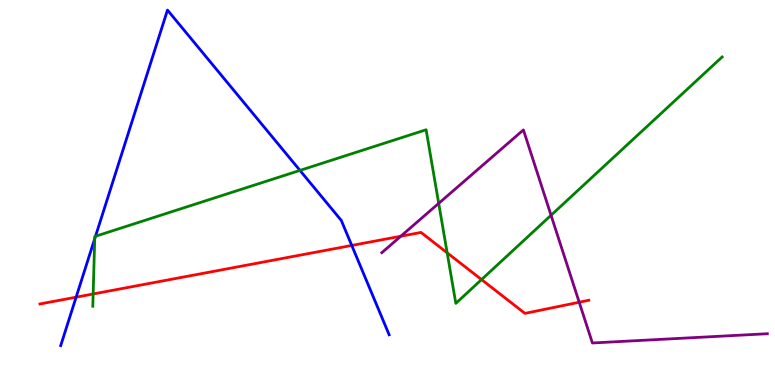[{'lines': ['blue', 'red'], 'intersections': [{'x': 0.982, 'y': 2.28}, {'x': 4.54, 'y': 3.62}]}, {'lines': ['green', 'red'], 'intersections': [{'x': 1.2, 'y': 2.36}, {'x': 5.77, 'y': 3.43}, {'x': 6.21, 'y': 2.74}]}, {'lines': ['purple', 'red'], 'intersections': [{'x': 5.17, 'y': 3.86}, {'x': 7.47, 'y': 2.15}]}, {'lines': ['blue', 'green'], 'intersections': [{'x': 1.22, 'y': 3.8}, {'x': 1.23, 'y': 3.86}, {'x': 3.87, 'y': 5.57}]}, {'lines': ['blue', 'purple'], 'intersections': []}, {'lines': ['green', 'purple'], 'intersections': [{'x': 5.66, 'y': 4.72}, {'x': 7.11, 'y': 4.41}]}]